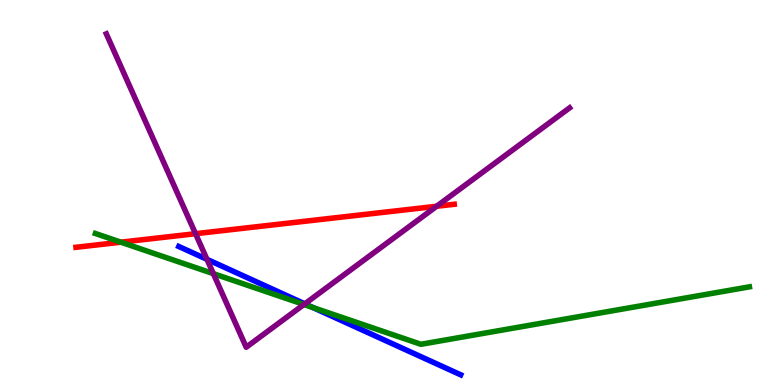[{'lines': ['blue', 'red'], 'intersections': []}, {'lines': ['green', 'red'], 'intersections': [{'x': 1.56, 'y': 3.71}]}, {'lines': ['purple', 'red'], 'intersections': [{'x': 2.52, 'y': 3.93}, {'x': 5.63, 'y': 4.64}]}, {'lines': ['blue', 'green'], 'intersections': [{'x': 4.04, 'y': 2.01}]}, {'lines': ['blue', 'purple'], 'intersections': [{'x': 2.67, 'y': 3.26}, {'x': 3.93, 'y': 2.11}]}, {'lines': ['green', 'purple'], 'intersections': [{'x': 2.75, 'y': 2.89}, {'x': 3.92, 'y': 2.09}]}]